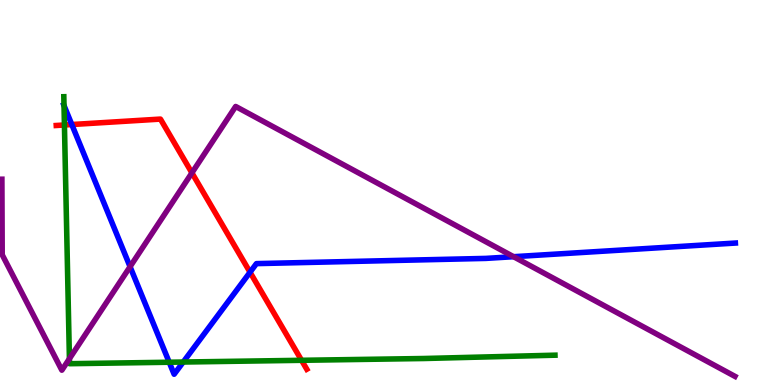[{'lines': ['blue', 'red'], 'intersections': [{'x': 0.927, 'y': 6.77}, {'x': 3.23, 'y': 2.93}]}, {'lines': ['green', 'red'], 'intersections': [{'x': 0.831, 'y': 6.75}, {'x': 3.89, 'y': 0.641}]}, {'lines': ['purple', 'red'], 'intersections': [{'x': 2.48, 'y': 5.51}]}, {'lines': ['blue', 'green'], 'intersections': [{'x': 0.826, 'y': 7.26}, {'x': 2.18, 'y': 0.591}, {'x': 2.36, 'y': 0.596}]}, {'lines': ['blue', 'purple'], 'intersections': [{'x': 1.68, 'y': 3.07}, {'x': 6.63, 'y': 3.33}]}, {'lines': ['green', 'purple'], 'intersections': [{'x': 0.896, 'y': 0.683}]}]